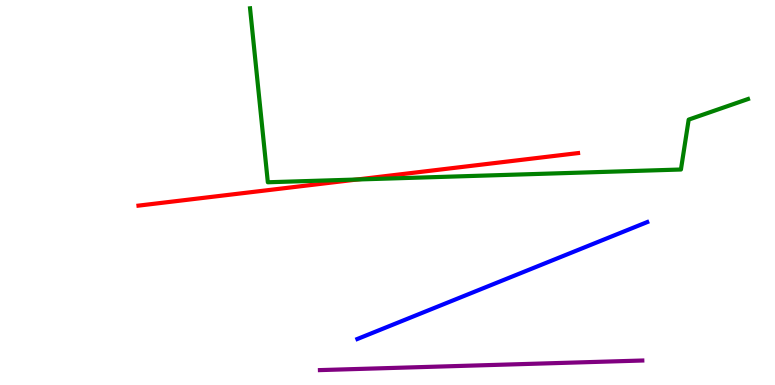[{'lines': ['blue', 'red'], 'intersections': []}, {'lines': ['green', 'red'], 'intersections': [{'x': 4.61, 'y': 5.34}]}, {'lines': ['purple', 'red'], 'intersections': []}, {'lines': ['blue', 'green'], 'intersections': []}, {'lines': ['blue', 'purple'], 'intersections': []}, {'lines': ['green', 'purple'], 'intersections': []}]